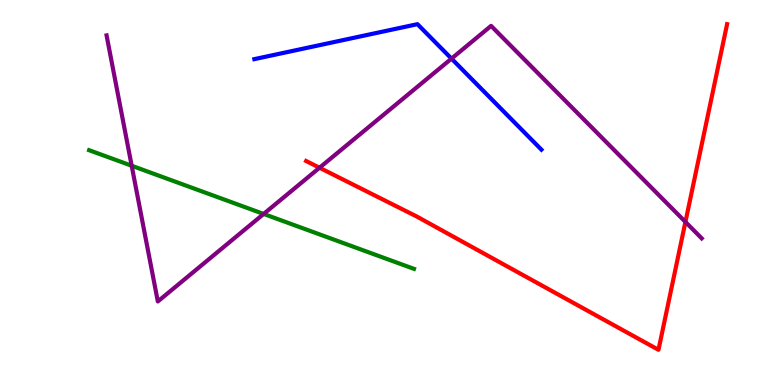[{'lines': ['blue', 'red'], 'intersections': []}, {'lines': ['green', 'red'], 'intersections': []}, {'lines': ['purple', 'red'], 'intersections': [{'x': 4.12, 'y': 5.64}, {'x': 8.84, 'y': 4.24}]}, {'lines': ['blue', 'green'], 'intersections': []}, {'lines': ['blue', 'purple'], 'intersections': [{'x': 5.83, 'y': 8.48}]}, {'lines': ['green', 'purple'], 'intersections': [{'x': 1.7, 'y': 5.7}, {'x': 3.4, 'y': 4.44}]}]